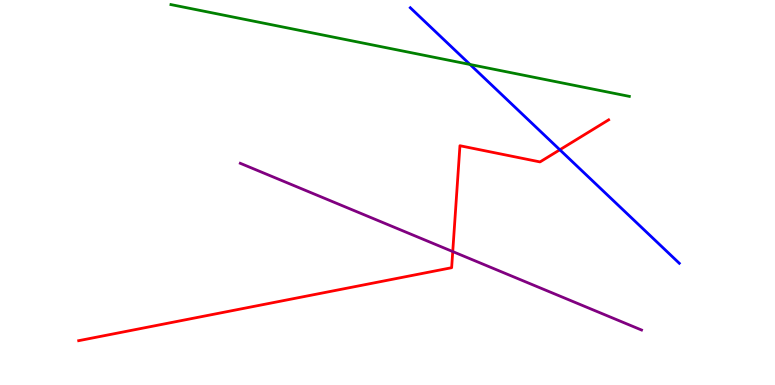[{'lines': ['blue', 'red'], 'intersections': [{'x': 7.22, 'y': 6.11}]}, {'lines': ['green', 'red'], 'intersections': []}, {'lines': ['purple', 'red'], 'intersections': [{'x': 5.84, 'y': 3.47}]}, {'lines': ['blue', 'green'], 'intersections': [{'x': 6.06, 'y': 8.33}]}, {'lines': ['blue', 'purple'], 'intersections': []}, {'lines': ['green', 'purple'], 'intersections': []}]